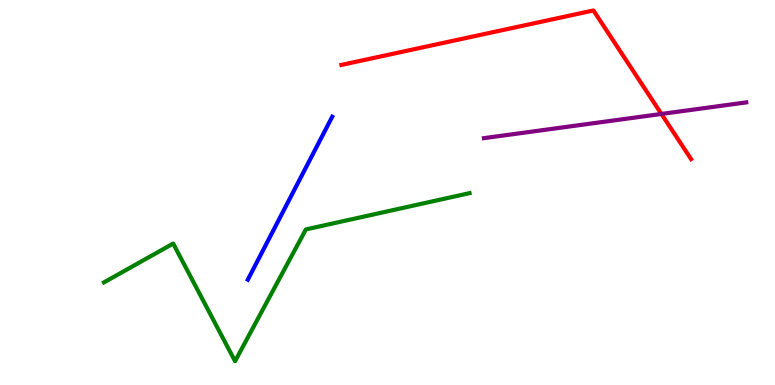[{'lines': ['blue', 'red'], 'intersections': []}, {'lines': ['green', 'red'], 'intersections': []}, {'lines': ['purple', 'red'], 'intersections': [{'x': 8.53, 'y': 7.04}]}, {'lines': ['blue', 'green'], 'intersections': []}, {'lines': ['blue', 'purple'], 'intersections': []}, {'lines': ['green', 'purple'], 'intersections': []}]